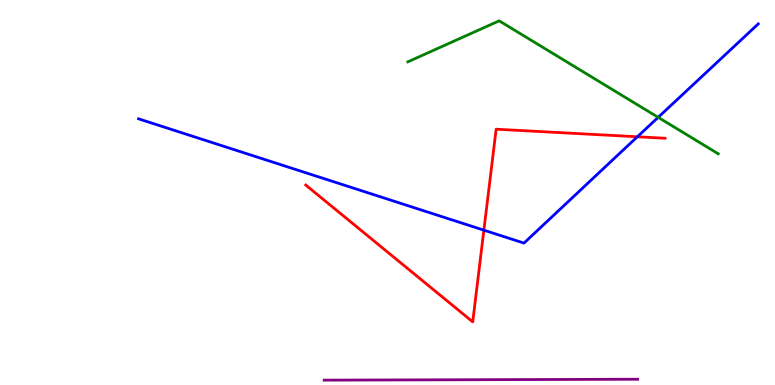[{'lines': ['blue', 'red'], 'intersections': [{'x': 6.24, 'y': 4.02}, {'x': 8.22, 'y': 6.45}]}, {'lines': ['green', 'red'], 'intersections': []}, {'lines': ['purple', 'red'], 'intersections': []}, {'lines': ['blue', 'green'], 'intersections': [{'x': 8.49, 'y': 6.95}]}, {'lines': ['blue', 'purple'], 'intersections': []}, {'lines': ['green', 'purple'], 'intersections': []}]